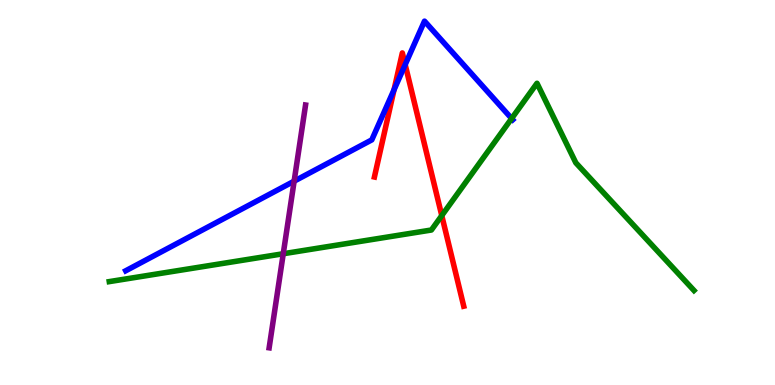[{'lines': ['blue', 'red'], 'intersections': [{'x': 5.08, 'y': 7.67}, {'x': 5.23, 'y': 8.32}]}, {'lines': ['green', 'red'], 'intersections': [{'x': 5.7, 'y': 4.4}]}, {'lines': ['purple', 'red'], 'intersections': []}, {'lines': ['blue', 'green'], 'intersections': [{'x': 6.6, 'y': 6.92}]}, {'lines': ['blue', 'purple'], 'intersections': [{'x': 3.8, 'y': 5.29}]}, {'lines': ['green', 'purple'], 'intersections': [{'x': 3.65, 'y': 3.41}]}]